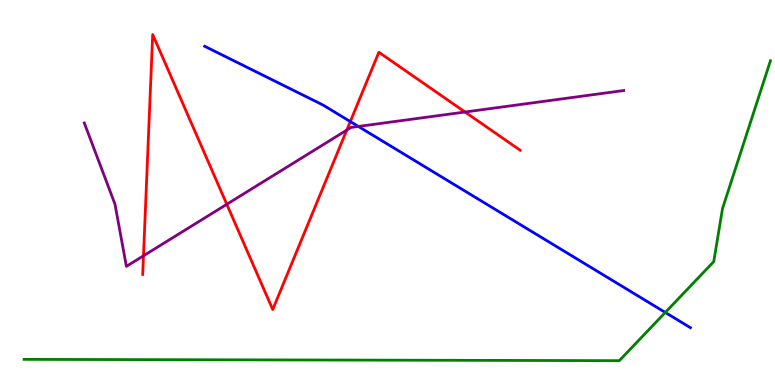[{'lines': ['blue', 'red'], 'intersections': [{'x': 4.52, 'y': 6.84}]}, {'lines': ['green', 'red'], 'intersections': []}, {'lines': ['purple', 'red'], 'intersections': [{'x': 1.85, 'y': 3.36}, {'x': 2.93, 'y': 4.69}, {'x': 4.47, 'y': 6.62}, {'x': 6.0, 'y': 7.09}]}, {'lines': ['blue', 'green'], 'intersections': [{'x': 8.58, 'y': 1.88}]}, {'lines': ['blue', 'purple'], 'intersections': [{'x': 4.62, 'y': 6.72}]}, {'lines': ['green', 'purple'], 'intersections': []}]